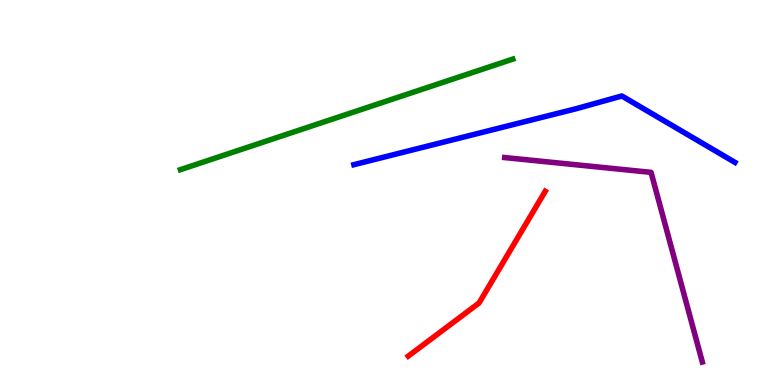[{'lines': ['blue', 'red'], 'intersections': []}, {'lines': ['green', 'red'], 'intersections': []}, {'lines': ['purple', 'red'], 'intersections': []}, {'lines': ['blue', 'green'], 'intersections': []}, {'lines': ['blue', 'purple'], 'intersections': []}, {'lines': ['green', 'purple'], 'intersections': []}]